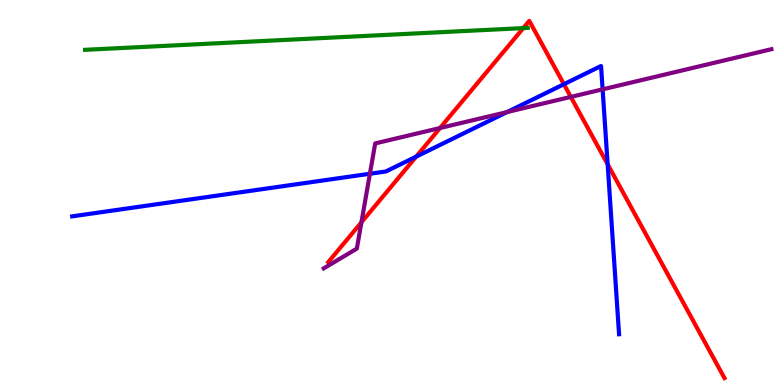[{'lines': ['blue', 'red'], 'intersections': [{'x': 5.37, 'y': 5.93}, {'x': 7.28, 'y': 7.81}, {'x': 7.84, 'y': 5.73}]}, {'lines': ['green', 'red'], 'intersections': [{'x': 6.75, 'y': 9.27}]}, {'lines': ['purple', 'red'], 'intersections': [{'x': 4.66, 'y': 4.23}, {'x': 5.68, 'y': 6.67}, {'x': 7.37, 'y': 7.48}]}, {'lines': ['blue', 'green'], 'intersections': []}, {'lines': ['blue', 'purple'], 'intersections': [{'x': 4.77, 'y': 5.49}, {'x': 6.54, 'y': 7.09}, {'x': 7.78, 'y': 7.68}]}, {'lines': ['green', 'purple'], 'intersections': []}]